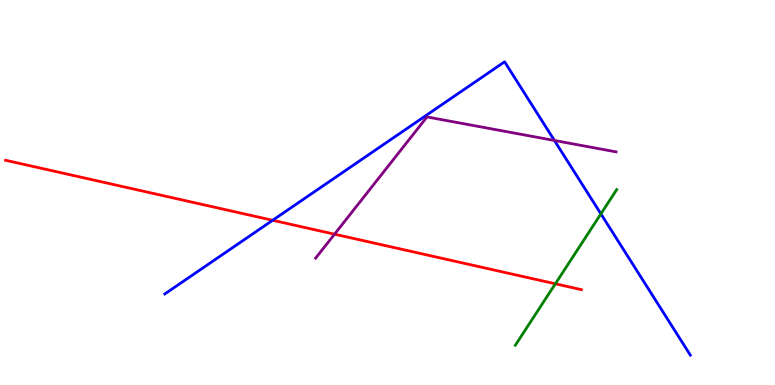[{'lines': ['blue', 'red'], 'intersections': [{'x': 3.52, 'y': 4.28}]}, {'lines': ['green', 'red'], 'intersections': [{'x': 7.17, 'y': 2.63}]}, {'lines': ['purple', 'red'], 'intersections': [{'x': 4.32, 'y': 3.92}]}, {'lines': ['blue', 'green'], 'intersections': [{'x': 7.75, 'y': 4.44}]}, {'lines': ['blue', 'purple'], 'intersections': [{'x': 7.15, 'y': 6.35}]}, {'lines': ['green', 'purple'], 'intersections': []}]